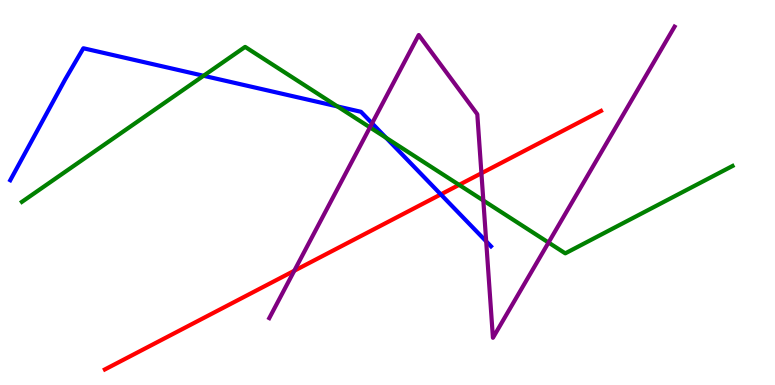[{'lines': ['blue', 'red'], 'intersections': [{'x': 5.69, 'y': 4.95}]}, {'lines': ['green', 'red'], 'intersections': [{'x': 5.92, 'y': 5.2}]}, {'lines': ['purple', 'red'], 'intersections': [{'x': 3.8, 'y': 2.97}, {'x': 6.21, 'y': 5.5}]}, {'lines': ['blue', 'green'], 'intersections': [{'x': 2.63, 'y': 8.03}, {'x': 4.35, 'y': 7.24}, {'x': 4.98, 'y': 6.42}]}, {'lines': ['blue', 'purple'], 'intersections': [{'x': 4.8, 'y': 6.8}, {'x': 6.27, 'y': 3.73}]}, {'lines': ['green', 'purple'], 'intersections': [{'x': 4.77, 'y': 6.69}, {'x': 6.24, 'y': 4.79}, {'x': 7.08, 'y': 3.7}]}]